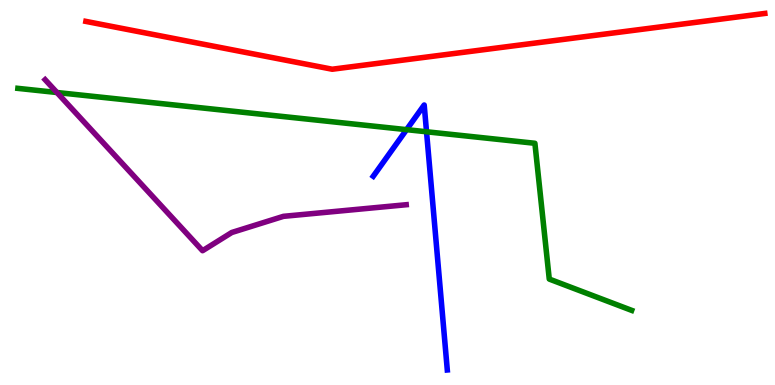[{'lines': ['blue', 'red'], 'intersections': []}, {'lines': ['green', 'red'], 'intersections': []}, {'lines': ['purple', 'red'], 'intersections': []}, {'lines': ['blue', 'green'], 'intersections': [{'x': 5.25, 'y': 6.63}, {'x': 5.5, 'y': 6.58}]}, {'lines': ['blue', 'purple'], 'intersections': []}, {'lines': ['green', 'purple'], 'intersections': [{'x': 0.734, 'y': 7.6}]}]